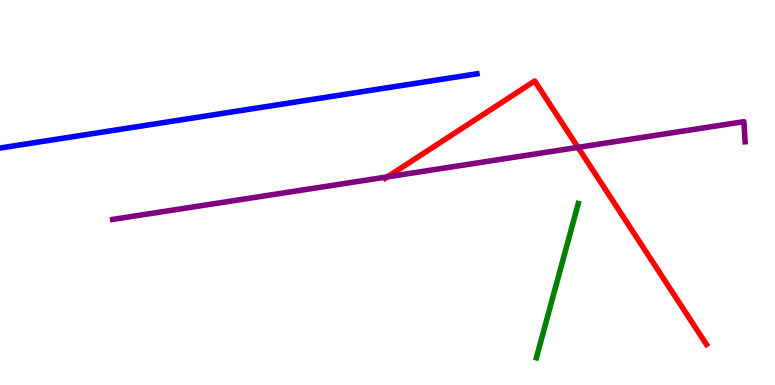[{'lines': ['blue', 'red'], 'intersections': []}, {'lines': ['green', 'red'], 'intersections': []}, {'lines': ['purple', 'red'], 'intersections': [{'x': 5.0, 'y': 5.41}, {'x': 7.46, 'y': 6.17}]}, {'lines': ['blue', 'green'], 'intersections': []}, {'lines': ['blue', 'purple'], 'intersections': []}, {'lines': ['green', 'purple'], 'intersections': []}]